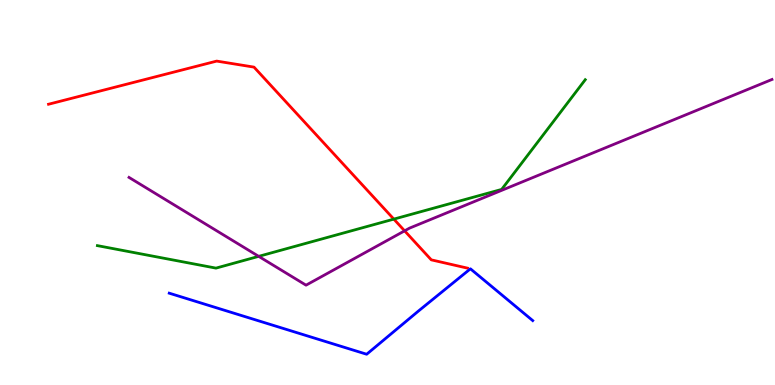[{'lines': ['blue', 'red'], 'intersections': []}, {'lines': ['green', 'red'], 'intersections': [{'x': 5.08, 'y': 4.31}]}, {'lines': ['purple', 'red'], 'intersections': [{'x': 5.22, 'y': 4.0}]}, {'lines': ['blue', 'green'], 'intersections': []}, {'lines': ['blue', 'purple'], 'intersections': []}, {'lines': ['green', 'purple'], 'intersections': [{'x': 3.34, 'y': 3.34}]}]